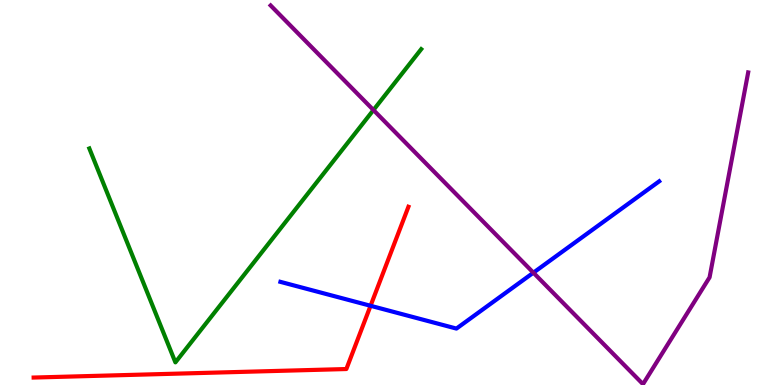[{'lines': ['blue', 'red'], 'intersections': [{'x': 4.78, 'y': 2.06}]}, {'lines': ['green', 'red'], 'intersections': []}, {'lines': ['purple', 'red'], 'intersections': []}, {'lines': ['blue', 'green'], 'intersections': []}, {'lines': ['blue', 'purple'], 'intersections': [{'x': 6.88, 'y': 2.92}]}, {'lines': ['green', 'purple'], 'intersections': [{'x': 4.82, 'y': 7.14}]}]